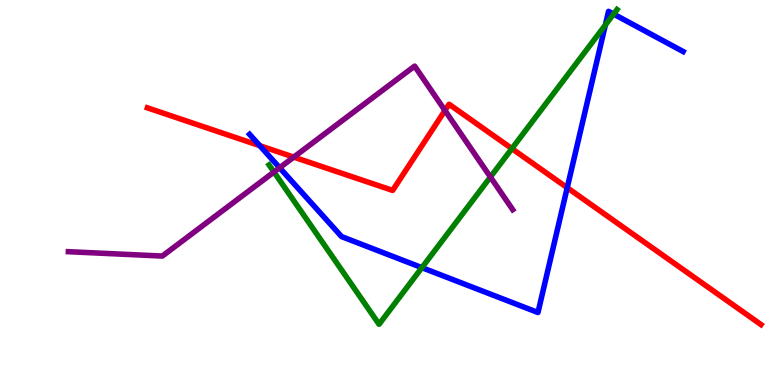[{'lines': ['blue', 'red'], 'intersections': [{'x': 3.35, 'y': 6.22}, {'x': 7.32, 'y': 5.12}]}, {'lines': ['green', 'red'], 'intersections': [{'x': 6.6, 'y': 6.14}]}, {'lines': ['purple', 'red'], 'intersections': [{'x': 3.79, 'y': 5.92}, {'x': 5.74, 'y': 7.13}]}, {'lines': ['blue', 'green'], 'intersections': [{'x': 5.44, 'y': 3.05}, {'x': 7.81, 'y': 9.35}, {'x': 7.92, 'y': 9.63}]}, {'lines': ['blue', 'purple'], 'intersections': [{'x': 3.61, 'y': 5.64}]}, {'lines': ['green', 'purple'], 'intersections': [{'x': 3.54, 'y': 5.53}, {'x': 6.33, 'y': 5.4}]}]